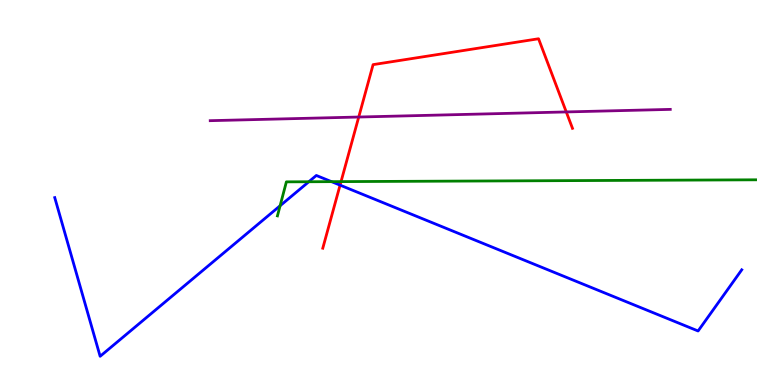[{'lines': ['blue', 'red'], 'intersections': [{'x': 4.39, 'y': 5.19}]}, {'lines': ['green', 'red'], 'intersections': [{'x': 4.4, 'y': 5.28}]}, {'lines': ['purple', 'red'], 'intersections': [{'x': 4.63, 'y': 6.96}, {'x': 7.31, 'y': 7.09}]}, {'lines': ['blue', 'green'], 'intersections': [{'x': 3.61, 'y': 4.66}, {'x': 3.98, 'y': 5.28}, {'x': 4.28, 'y': 5.28}]}, {'lines': ['blue', 'purple'], 'intersections': []}, {'lines': ['green', 'purple'], 'intersections': []}]